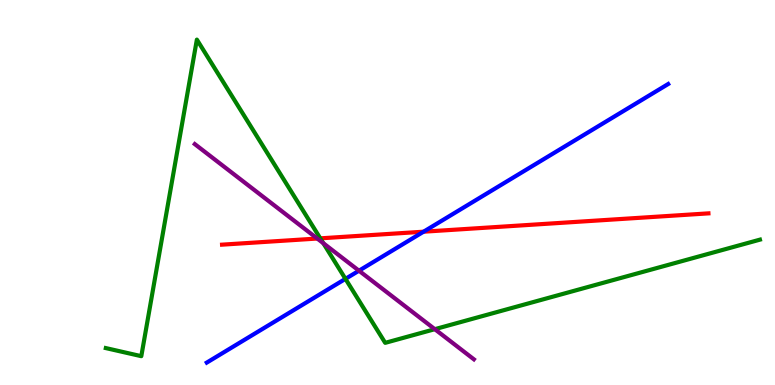[{'lines': ['blue', 'red'], 'intersections': [{'x': 5.47, 'y': 3.98}]}, {'lines': ['green', 'red'], 'intersections': [{'x': 4.13, 'y': 3.81}]}, {'lines': ['purple', 'red'], 'intersections': [{'x': 4.09, 'y': 3.8}]}, {'lines': ['blue', 'green'], 'intersections': [{'x': 4.46, 'y': 2.76}]}, {'lines': ['blue', 'purple'], 'intersections': [{'x': 4.63, 'y': 2.97}]}, {'lines': ['green', 'purple'], 'intersections': [{'x': 4.17, 'y': 3.68}, {'x': 5.61, 'y': 1.45}]}]